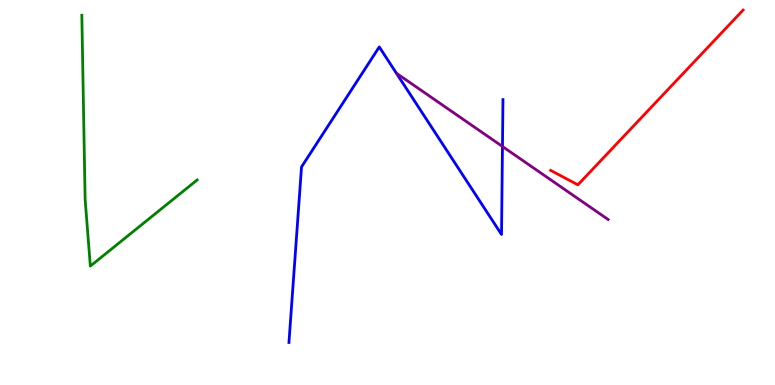[{'lines': ['blue', 'red'], 'intersections': []}, {'lines': ['green', 'red'], 'intersections': []}, {'lines': ['purple', 'red'], 'intersections': []}, {'lines': ['blue', 'green'], 'intersections': []}, {'lines': ['blue', 'purple'], 'intersections': [{'x': 6.48, 'y': 6.2}]}, {'lines': ['green', 'purple'], 'intersections': []}]